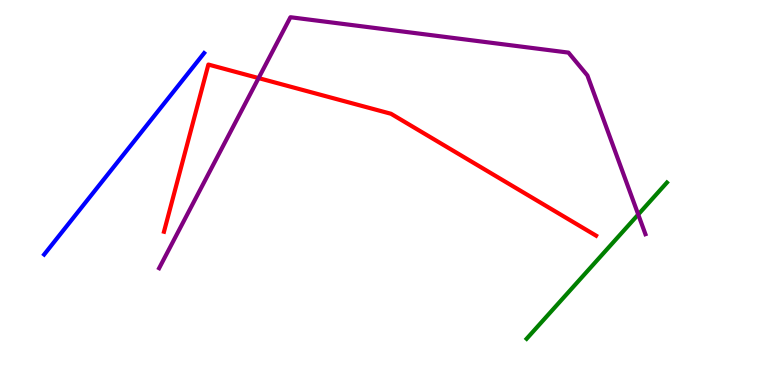[{'lines': ['blue', 'red'], 'intersections': []}, {'lines': ['green', 'red'], 'intersections': []}, {'lines': ['purple', 'red'], 'intersections': [{'x': 3.34, 'y': 7.97}]}, {'lines': ['blue', 'green'], 'intersections': []}, {'lines': ['blue', 'purple'], 'intersections': []}, {'lines': ['green', 'purple'], 'intersections': [{'x': 8.24, 'y': 4.43}]}]